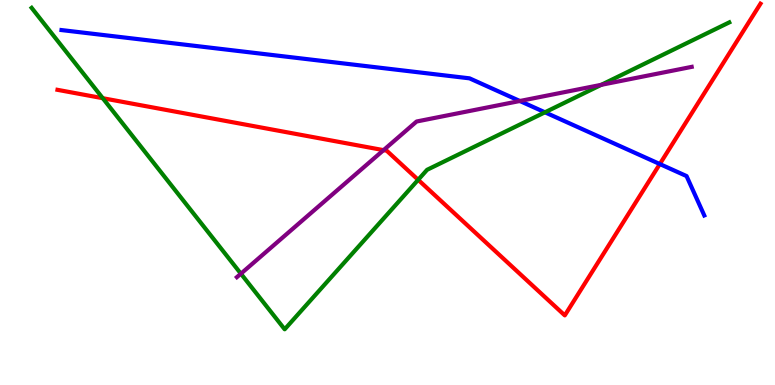[{'lines': ['blue', 'red'], 'intersections': [{'x': 8.51, 'y': 5.74}]}, {'lines': ['green', 'red'], 'intersections': [{'x': 1.33, 'y': 7.45}, {'x': 5.4, 'y': 5.33}]}, {'lines': ['purple', 'red'], 'intersections': [{'x': 4.95, 'y': 6.1}]}, {'lines': ['blue', 'green'], 'intersections': [{'x': 7.03, 'y': 7.08}]}, {'lines': ['blue', 'purple'], 'intersections': [{'x': 6.71, 'y': 7.38}]}, {'lines': ['green', 'purple'], 'intersections': [{'x': 3.11, 'y': 2.89}, {'x': 7.76, 'y': 7.8}]}]